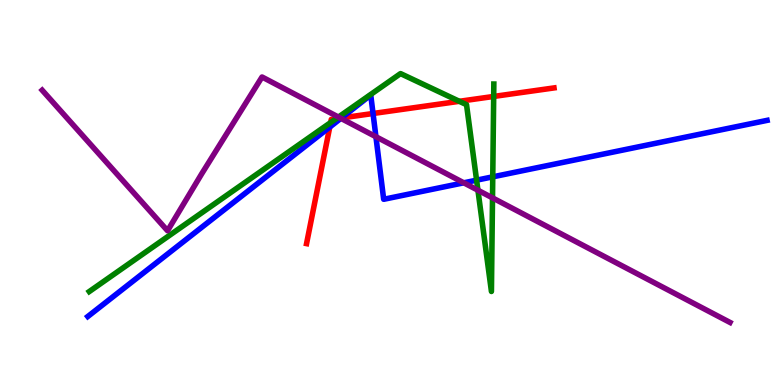[{'lines': ['blue', 'red'], 'intersections': [{'x': 4.25, 'y': 6.7}, {'x': 4.41, 'y': 6.94}, {'x': 4.81, 'y': 7.05}]}, {'lines': ['green', 'red'], 'intersections': [{'x': 4.27, 'y': 6.82}, {'x': 4.34, 'y': 6.92}, {'x': 5.93, 'y': 7.37}, {'x': 6.37, 'y': 7.49}]}, {'lines': ['purple', 'red'], 'intersections': [{'x': 4.39, 'y': 6.93}]}, {'lines': ['blue', 'green'], 'intersections': [{'x': 6.15, 'y': 5.32}, {'x': 6.36, 'y': 5.41}]}, {'lines': ['blue', 'purple'], 'intersections': [{'x': 4.4, 'y': 6.93}, {'x': 4.85, 'y': 6.45}, {'x': 5.98, 'y': 5.25}]}, {'lines': ['green', 'purple'], 'intersections': [{'x': 4.37, 'y': 6.96}, {'x': 6.17, 'y': 5.06}, {'x': 6.36, 'y': 4.86}]}]